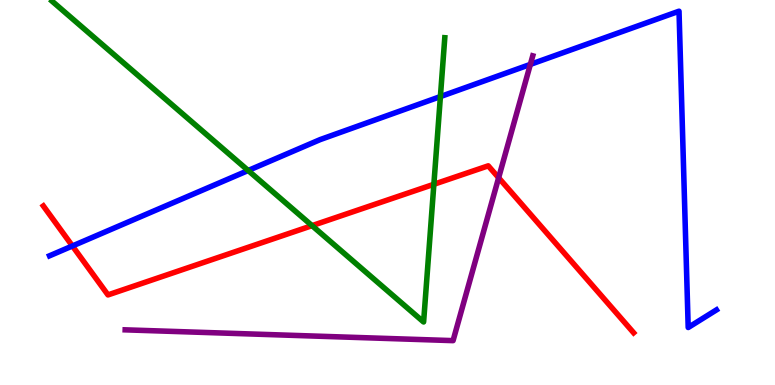[{'lines': ['blue', 'red'], 'intersections': [{'x': 0.934, 'y': 3.61}]}, {'lines': ['green', 'red'], 'intersections': [{'x': 4.03, 'y': 4.14}, {'x': 5.6, 'y': 5.21}]}, {'lines': ['purple', 'red'], 'intersections': [{'x': 6.43, 'y': 5.38}]}, {'lines': ['blue', 'green'], 'intersections': [{'x': 3.2, 'y': 5.57}, {'x': 5.68, 'y': 7.49}]}, {'lines': ['blue', 'purple'], 'intersections': [{'x': 6.84, 'y': 8.33}]}, {'lines': ['green', 'purple'], 'intersections': []}]